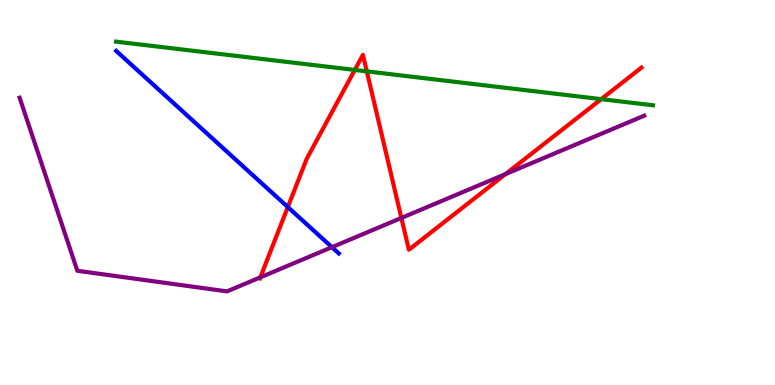[{'lines': ['blue', 'red'], 'intersections': [{'x': 3.71, 'y': 4.62}]}, {'lines': ['green', 'red'], 'intersections': [{'x': 4.58, 'y': 8.18}, {'x': 4.73, 'y': 8.15}, {'x': 7.76, 'y': 7.42}]}, {'lines': ['purple', 'red'], 'intersections': [{'x': 3.36, 'y': 2.8}, {'x': 5.18, 'y': 4.34}, {'x': 6.52, 'y': 5.48}]}, {'lines': ['blue', 'green'], 'intersections': []}, {'lines': ['blue', 'purple'], 'intersections': [{'x': 4.28, 'y': 3.58}]}, {'lines': ['green', 'purple'], 'intersections': []}]